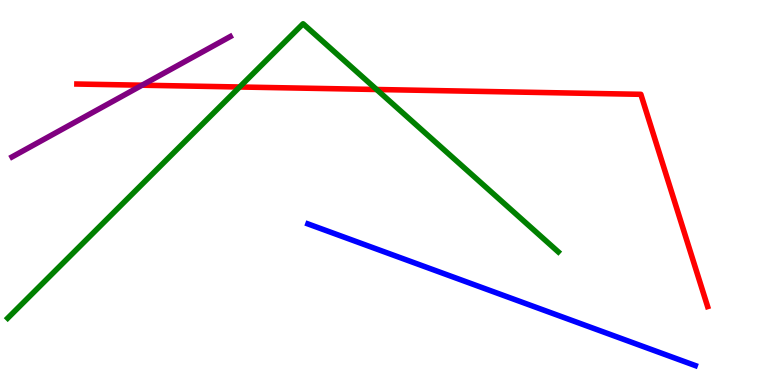[{'lines': ['blue', 'red'], 'intersections': []}, {'lines': ['green', 'red'], 'intersections': [{'x': 3.09, 'y': 7.74}, {'x': 4.86, 'y': 7.68}]}, {'lines': ['purple', 'red'], 'intersections': [{'x': 1.83, 'y': 7.79}]}, {'lines': ['blue', 'green'], 'intersections': []}, {'lines': ['blue', 'purple'], 'intersections': []}, {'lines': ['green', 'purple'], 'intersections': []}]